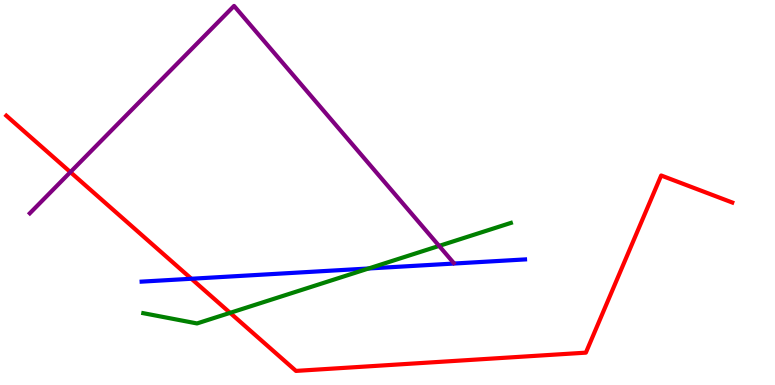[{'lines': ['blue', 'red'], 'intersections': [{'x': 2.47, 'y': 2.76}]}, {'lines': ['green', 'red'], 'intersections': [{'x': 2.97, 'y': 1.87}]}, {'lines': ['purple', 'red'], 'intersections': [{'x': 0.908, 'y': 5.53}]}, {'lines': ['blue', 'green'], 'intersections': [{'x': 4.76, 'y': 3.03}]}, {'lines': ['blue', 'purple'], 'intersections': []}, {'lines': ['green', 'purple'], 'intersections': [{'x': 5.67, 'y': 3.61}]}]